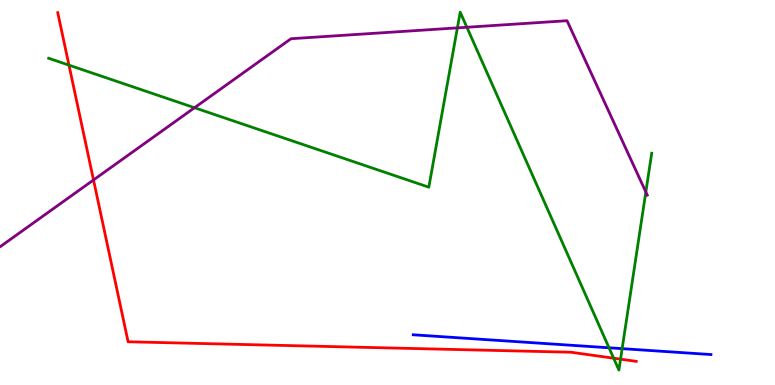[{'lines': ['blue', 'red'], 'intersections': []}, {'lines': ['green', 'red'], 'intersections': [{'x': 0.89, 'y': 8.31}, {'x': 7.92, 'y': 0.696}, {'x': 8.01, 'y': 0.671}]}, {'lines': ['purple', 'red'], 'intersections': [{'x': 1.21, 'y': 5.33}]}, {'lines': ['blue', 'green'], 'intersections': [{'x': 7.86, 'y': 0.967}, {'x': 8.03, 'y': 0.944}]}, {'lines': ['blue', 'purple'], 'intersections': []}, {'lines': ['green', 'purple'], 'intersections': [{'x': 2.51, 'y': 7.2}, {'x': 5.9, 'y': 9.28}, {'x': 6.02, 'y': 9.29}, {'x': 8.33, 'y': 5.01}]}]